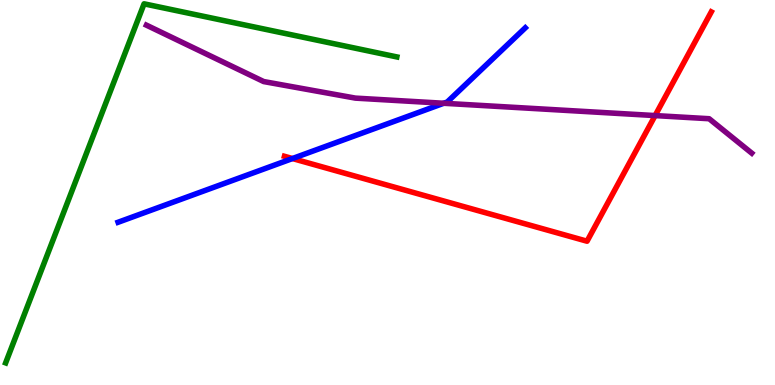[{'lines': ['blue', 'red'], 'intersections': [{'x': 3.77, 'y': 5.88}]}, {'lines': ['green', 'red'], 'intersections': []}, {'lines': ['purple', 'red'], 'intersections': [{'x': 8.45, 'y': 7.0}]}, {'lines': ['blue', 'green'], 'intersections': []}, {'lines': ['blue', 'purple'], 'intersections': [{'x': 5.73, 'y': 7.32}]}, {'lines': ['green', 'purple'], 'intersections': []}]